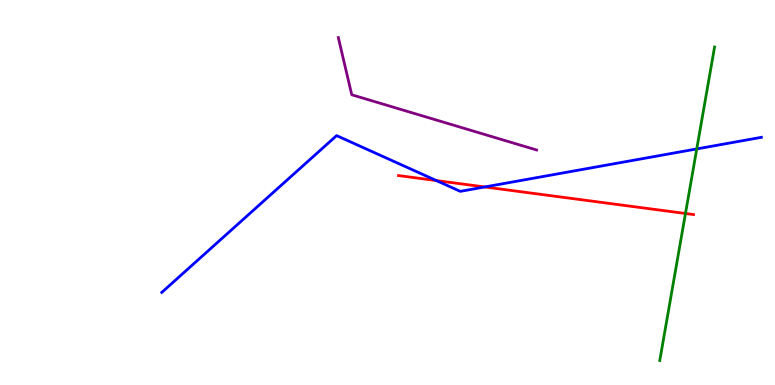[{'lines': ['blue', 'red'], 'intersections': [{'x': 5.63, 'y': 5.31}, {'x': 6.25, 'y': 5.14}]}, {'lines': ['green', 'red'], 'intersections': [{'x': 8.84, 'y': 4.45}]}, {'lines': ['purple', 'red'], 'intersections': []}, {'lines': ['blue', 'green'], 'intersections': [{'x': 8.99, 'y': 6.13}]}, {'lines': ['blue', 'purple'], 'intersections': []}, {'lines': ['green', 'purple'], 'intersections': []}]